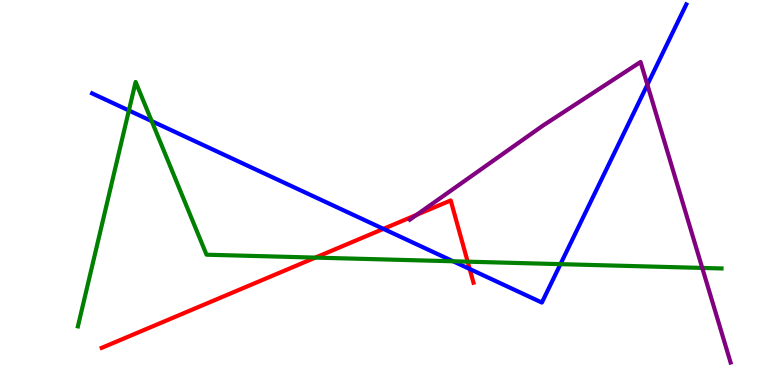[{'lines': ['blue', 'red'], 'intersections': [{'x': 4.95, 'y': 4.06}, {'x': 6.06, 'y': 3.01}]}, {'lines': ['green', 'red'], 'intersections': [{'x': 4.07, 'y': 3.31}, {'x': 6.03, 'y': 3.2}]}, {'lines': ['purple', 'red'], 'intersections': [{'x': 5.38, 'y': 4.42}]}, {'lines': ['blue', 'green'], 'intersections': [{'x': 1.66, 'y': 7.13}, {'x': 1.96, 'y': 6.85}, {'x': 5.85, 'y': 3.21}, {'x': 7.23, 'y': 3.14}]}, {'lines': ['blue', 'purple'], 'intersections': [{'x': 8.35, 'y': 7.8}]}, {'lines': ['green', 'purple'], 'intersections': [{'x': 9.06, 'y': 3.04}]}]